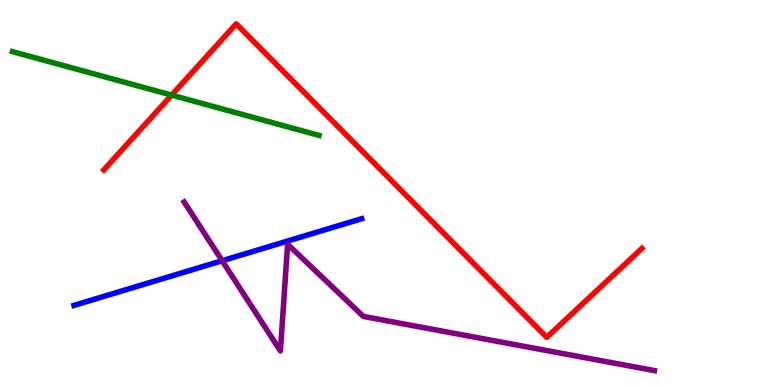[{'lines': ['blue', 'red'], 'intersections': []}, {'lines': ['green', 'red'], 'intersections': [{'x': 2.21, 'y': 7.53}]}, {'lines': ['purple', 'red'], 'intersections': []}, {'lines': ['blue', 'green'], 'intersections': []}, {'lines': ['blue', 'purple'], 'intersections': [{'x': 2.87, 'y': 3.23}]}, {'lines': ['green', 'purple'], 'intersections': []}]